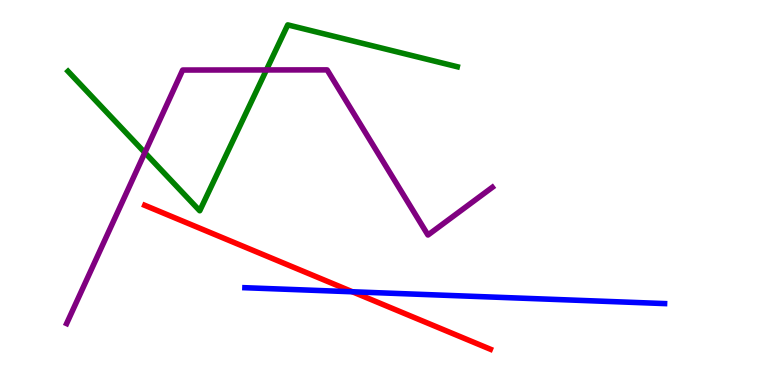[{'lines': ['blue', 'red'], 'intersections': [{'x': 4.55, 'y': 2.42}]}, {'lines': ['green', 'red'], 'intersections': []}, {'lines': ['purple', 'red'], 'intersections': []}, {'lines': ['blue', 'green'], 'intersections': []}, {'lines': ['blue', 'purple'], 'intersections': []}, {'lines': ['green', 'purple'], 'intersections': [{'x': 1.87, 'y': 6.03}, {'x': 3.44, 'y': 8.18}]}]